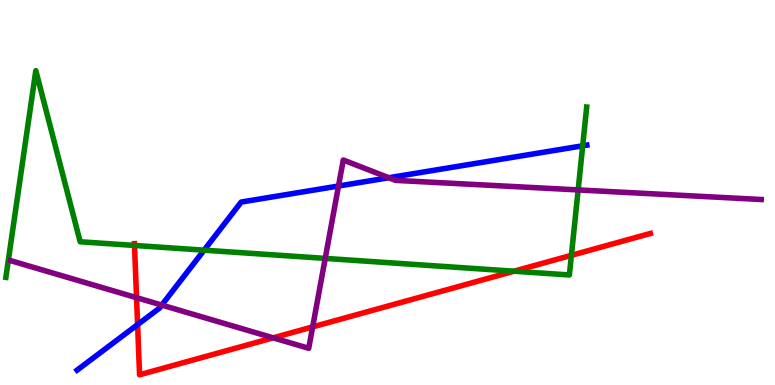[{'lines': ['blue', 'red'], 'intersections': [{'x': 1.78, 'y': 1.57}]}, {'lines': ['green', 'red'], 'intersections': [{'x': 1.74, 'y': 3.62}, {'x': 6.63, 'y': 2.96}, {'x': 7.37, 'y': 3.37}]}, {'lines': ['purple', 'red'], 'intersections': [{'x': 1.76, 'y': 2.27}, {'x': 3.52, 'y': 1.23}, {'x': 4.03, 'y': 1.51}]}, {'lines': ['blue', 'green'], 'intersections': [{'x': 2.63, 'y': 3.5}, {'x': 7.52, 'y': 6.21}]}, {'lines': ['blue', 'purple'], 'intersections': [{'x': 2.09, 'y': 2.08}, {'x': 4.37, 'y': 5.17}, {'x': 5.02, 'y': 5.38}]}, {'lines': ['green', 'purple'], 'intersections': [{'x': 4.2, 'y': 3.29}, {'x': 7.46, 'y': 5.07}]}]